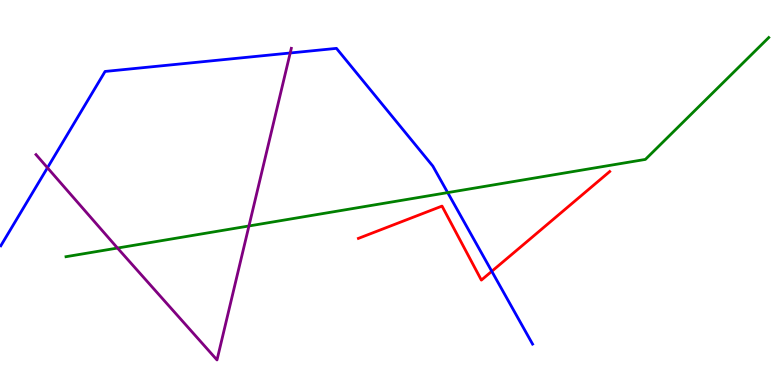[{'lines': ['blue', 'red'], 'intersections': [{'x': 6.35, 'y': 2.95}]}, {'lines': ['green', 'red'], 'intersections': []}, {'lines': ['purple', 'red'], 'intersections': []}, {'lines': ['blue', 'green'], 'intersections': [{'x': 5.78, 'y': 5.0}]}, {'lines': ['blue', 'purple'], 'intersections': [{'x': 0.613, 'y': 5.64}, {'x': 3.74, 'y': 8.62}]}, {'lines': ['green', 'purple'], 'intersections': [{'x': 1.52, 'y': 3.56}, {'x': 3.21, 'y': 4.13}]}]